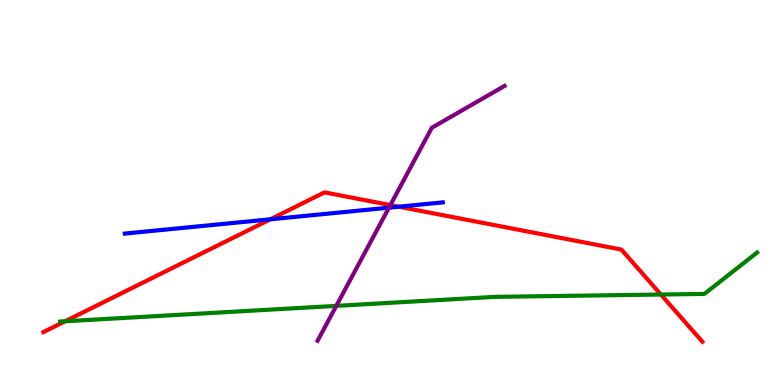[{'lines': ['blue', 'red'], 'intersections': [{'x': 3.49, 'y': 4.3}, {'x': 5.15, 'y': 4.63}]}, {'lines': ['green', 'red'], 'intersections': [{'x': 0.84, 'y': 1.66}, {'x': 8.53, 'y': 2.35}]}, {'lines': ['purple', 'red'], 'intersections': [{'x': 5.04, 'y': 4.67}]}, {'lines': ['blue', 'green'], 'intersections': []}, {'lines': ['blue', 'purple'], 'intersections': [{'x': 5.02, 'y': 4.61}]}, {'lines': ['green', 'purple'], 'intersections': [{'x': 4.34, 'y': 2.06}]}]